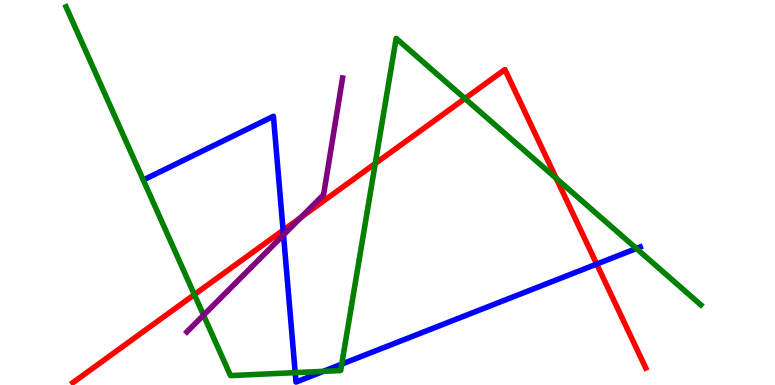[{'lines': ['blue', 'red'], 'intersections': [{'x': 3.65, 'y': 4.02}, {'x': 7.7, 'y': 3.14}]}, {'lines': ['green', 'red'], 'intersections': [{'x': 2.51, 'y': 2.35}, {'x': 4.84, 'y': 5.75}, {'x': 6.0, 'y': 7.44}, {'x': 7.18, 'y': 5.36}]}, {'lines': ['purple', 'red'], 'intersections': [{'x': 3.89, 'y': 4.36}]}, {'lines': ['blue', 'green'], 'intersections': [{'x': 3.81, 'y': 0.321}, {'x': 4.17, 'y': 0.355}, {'x': 4.41, 'y': 0.543}, {'x': 8.21, 'y': 3.55}]}, {'lines': ['blue', 'purple'], 'intersections': [{'x': 3.66, 'y': 3.9}]}, {'lines': ['green', 'purple'], 'intersections': [{'x': 2.63, 'y': 1.81}]}]